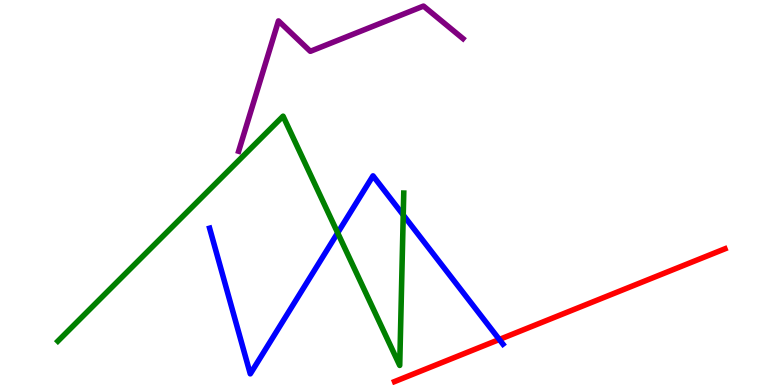[{'lines': ['blue', 'red'], 'intersections': [{'x': 6.44, 'y': 1.18}]}, {'lines': ['green', 'red'], 'intersections': []}, {'lines': ['purple', 'red'], 'intersections': []}, {'lines': ['blue', 'green'], 'intersections': [{'x': 4.36, 'y': 3.95}, {'x': 5.2, 'y': 4.42}]}, {'lines': ['blue', 'purple'], 'intersections': []}, {'lines': ['green', 'purple'], 'intersections': []}]